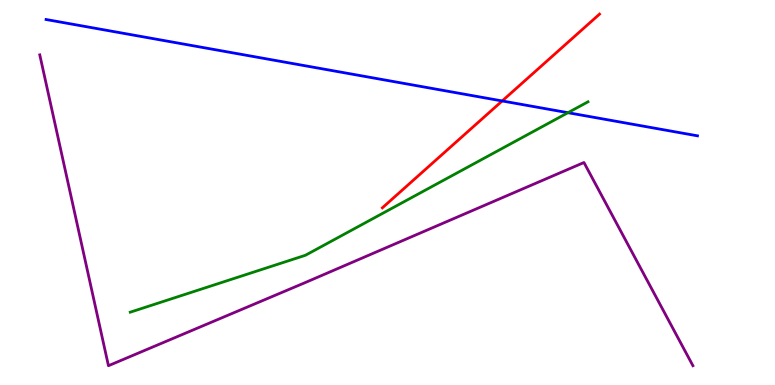[{'lines': ['blue', 'red'], 'intersections': [{'x': 6.48, 'y': 7.38}]}, {'lines': ['green', 'red'], 'intersections': []}, {'lines': ['purple', 'red'], 'intersections': []}, {'lines': ['blue', 'green'], 'intersections': [{'x': 7.33, 'y': 7.07}]}, {'lines': ['blue', 'purple'], 'intersections': []}, {'lines': ['green', 'purple'], 'intersections': []}]